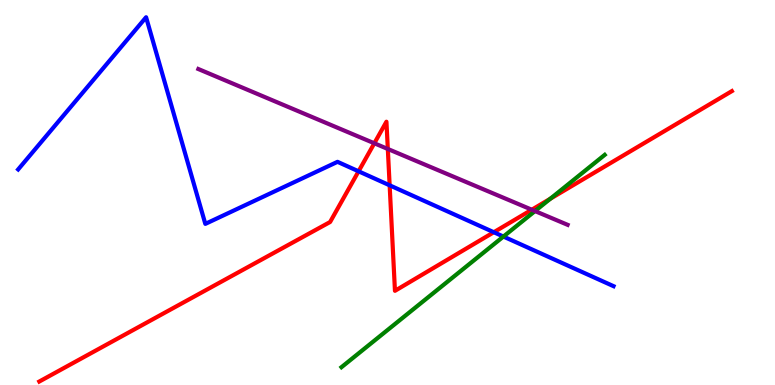[{'lines': ['blue', 'red'], 'intersections': [{'x': 4.63, 'y': 5.55}, {'x': 5.03, 'y': 5.19}, {'x': 6.37, 'y': 3.97}]}, {'lines': ['green', 'red'], 'intersections': [{'x': 7.1, 'y': 4.84}]}, {'lines': ['purple', 'red'], 'intersections': [{'x': 4.83, 'y': 6.28}, {'x': 5.0, 'y': 6.13}, {'x': 6.86, 'y': 4.55}]}, {'lines': ['blue', 'green'], 'intersections': [{'x': 6.5, 'y': 3.86}]}, {'lines': ['blue', 'purple'], 'intersections': []}, {'lines': ['green', 'purple'], 'intersections': [{'x': 6.9, 'y': 4.52}]}]